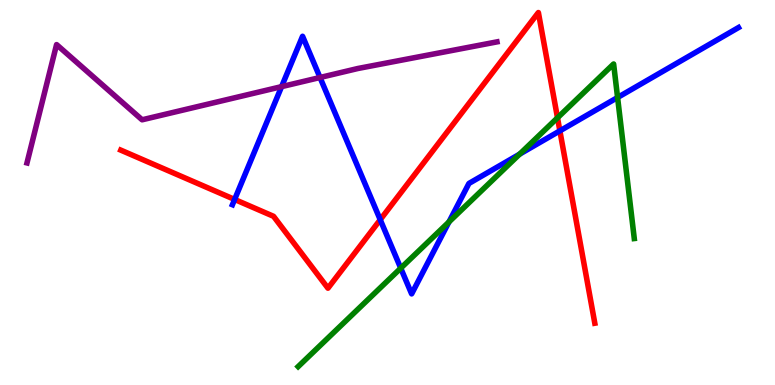[{'lines': ['blue', 'red'], 'intersections': [{'x': 3.03, 'y': 4.82}, {'x': 4.91, 'y': 4.29}, {'x': 7.22, 'y': 6.6}]}, {'lines': ['green', 'red'], 'intersections': [{'x': 7.19, 'y': 6.94}]}, {'lines': ['purple', 'red'], 'intersections': []}, {'lines': ['blue', 'green'], 'intersections': [{'x': 5.17, 'y': 3.03}, {'x': 5.79, 'y': 4.24}, {'x': 6.7, 'y': 6.0}, {'x': 7.97, 'y': 7.47}]}, {'lines': ['blue', 'purple'], 'intersections': [{'x': 3.63, 'y': 7.75}, {'x': 4.13, 'y': 7.99}]}, {'lines': ['green', 'purple'], 'intersections': []}]